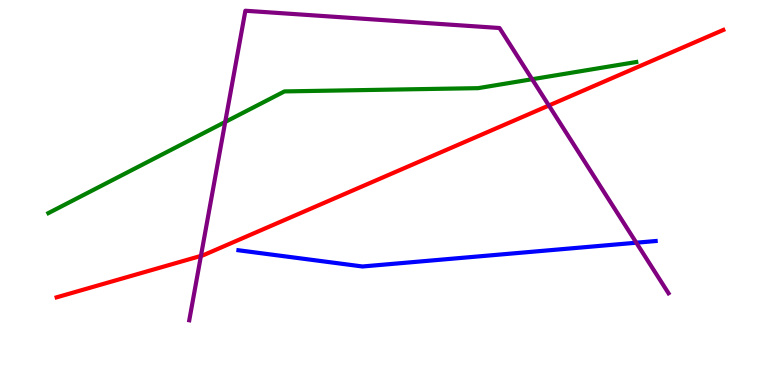[{'lines': ['blue', 'red'], 'intersections': []}, {'lines': ['green', 'red'], 'intersections': []}, {'lines': ['purple', 'red'], 'intersections': [{'x': 2.59, 'y': 3.35}, {'x': 7.08, 'y': 7.26}]}, {'lines': ['blue', 'green'], 'intersections': []}, {'lines': ['blue', 'purple'], 'intersections': [{'x': 8.21, 'y': 3.7}]}, {'lines': ['green', 'purple'], 'intersections': [{'x': 2.91, 'y': 6.83}, {'x': 6.87, 'y': 7.94}]}]